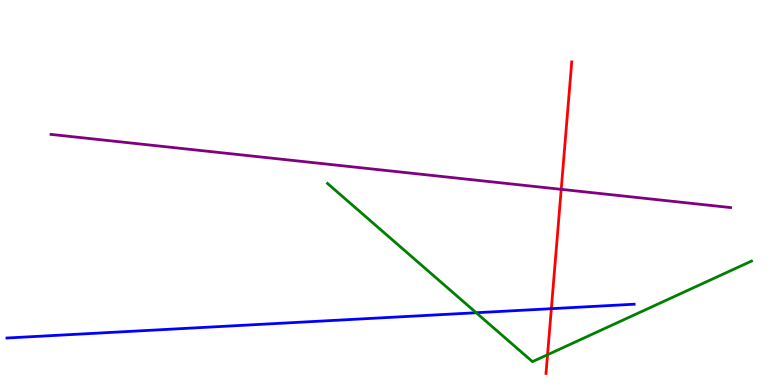[{'lines': ['blue', 'red'], 'intersections': [{'x': 7.11, 'y': 1.98}]}, {'lines': ['green', 'red'], 'intersections': [{'x': 7.07, 'y': 0.786}]}, {'lines': ['purple', 'red'], 'intersections': [{'x': 7.24, 'y': 5.08}]}, {'lines': ['blue', 'green'], 'intersections': [{'x': 6.14, 'y': 1.88}]}, {'lines': ['blue', 'purple'], 'intersections': []}, {'lines': ['green', 'purple'], 'intersections': []}]